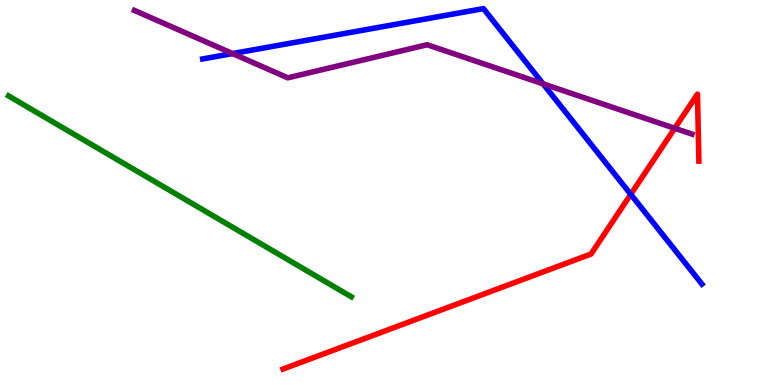[{'lines': ['blue', 'red'], 'intersections': [{'x': 8.14, 'y': 4.95}]}, {'lines': ['green', 'red'], 'intersections': []}, {'lines': ['purple', 'red'], 'intersections': [{'x': 8.71, 'y': 6.67}]}, {'lines': ['blue', 'green'], 'intersections': []}, {'lines': ['blue', 'purple'], 'intersections': [{'x': 3.0, 'y': 8.61}, {'x': 7.01, 'y': 7.82}]}, {'lines': ['green', 'purple'], 'intersections': []}]